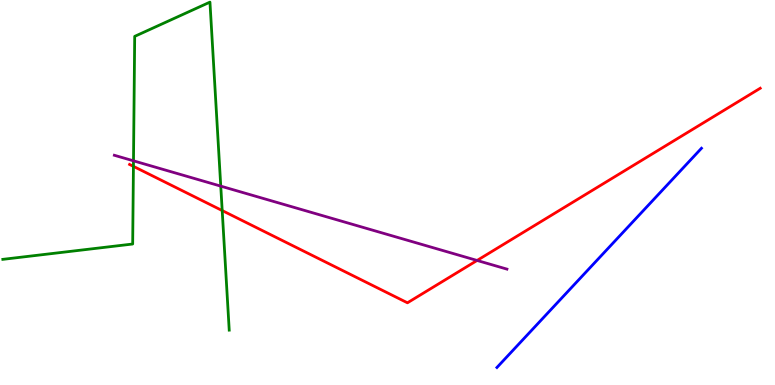[{'lines': ['blue', 'red'], 'intersections': []}, {'lines': ['green', 'red'], 'intersections': [{'x': 1.72, 'y': 5.68}, {'x': 2.87, 'y': 4.53}]}, {'lines': ['purple', 'red'], 'intersections': [{'x': 6.16, 'y': 3.23}]}, {'lines': ['blue', 'green'], 'intersections': []}, {'lines': ['blue', 'purple'], 'intersections': []}, {'lines': ['green', 'purple'], 'intersections': [{'x': 1.72, 'y': 5.82}, {'x': 2.85, 'y': 5.17}]}]